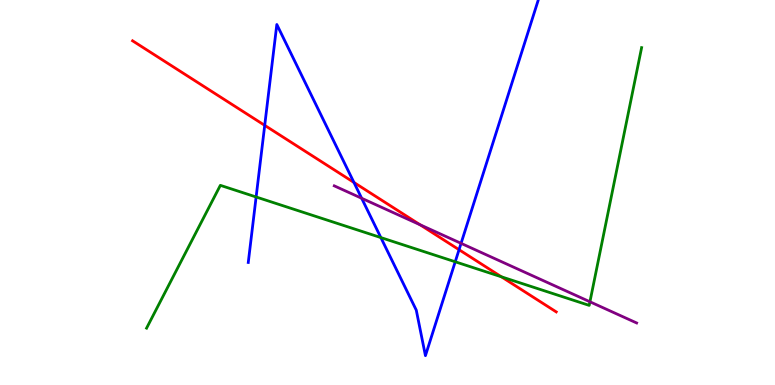[{'lines': ['blue', 'red'], 'intersections': [{'x': 3.42, 'y': 6.74}, {'x': 4.57, 'y': 5.26}, {'x': 5.92, 'y': 3.51}]}, {'lines': ['green', 'red'], 'intersections': [{'x': 6.47, 'y': 2.81}]}, {'lines': ['purple', 'red'], 'intersections': [{'x': 5.42, 'y': 4.16}]}, {'lines': ['blue', 'green'], 'intersections': [{'x': 3.3, 'y': 4.88}, {'x': 4.91, 'y': 3.83}, {'x': 5.87, 'y': 3.2}]}, {'lines': ['blue', 'purple'], 'intersections': [{'x': 4.67, 'y': 4.85}, {'x': 5.95, 'y': 3.68}]}, {'lines': ['green', 'purple'], 'intersections': [{'x': 7.61, 'y': 2.16}]}]